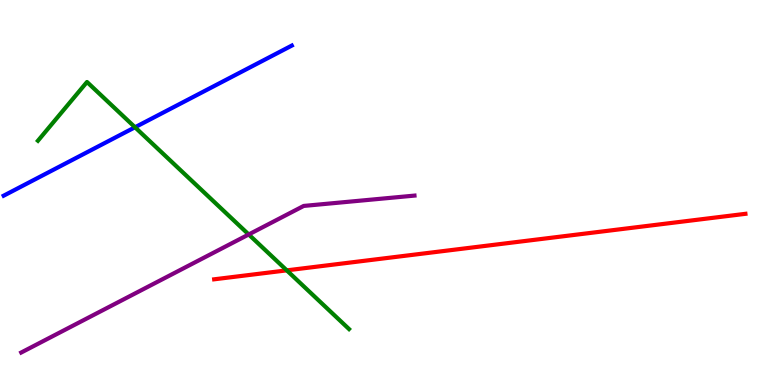[{'lines': ['blue', 'red'], 'intersections': []}, {'lines': ['green', 'red'], 'intersections': [{'x': 3.7, 'y': 2.98}]}, {'lines': ['purple', 'red'], 'intersections': []}, {'lines': ['blue', 'green'], 'intersections': [{'x': 1.74, 'y': 6.69}]}, {'lines': ['blue', 'purple'], 'intersections': []}, {'lines': ['green', 'purple'], 'intersections': [{'x': 3.21, 'y': 3.91}]}]